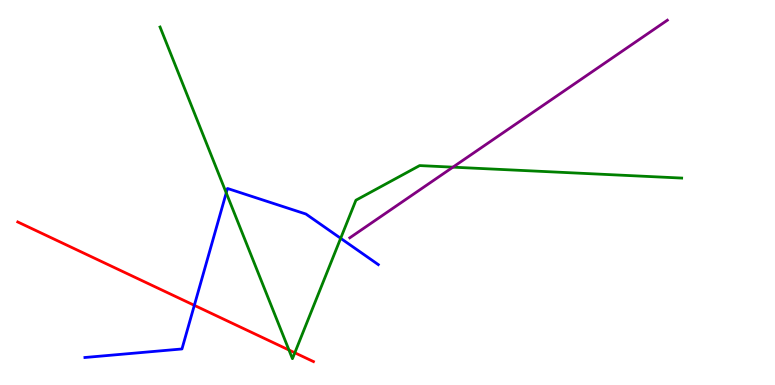[{'lines': ['blue', 'red'], 'intersections': [{'x': 2.51, 'y': 2.07}]}, {'lines': ['green', 'red'], 'intersections': [{'x': 3.73, 'y': 0.909}, {'x': 3.8, 'y': 0.837}]}, {'lines': ['purple', 'red'], 'intersections': []}, {'lines': ['blue', 'green'], 'intersections': [{'x': 2.92, 'y': 4.99}, {'x': 4.4, 'y': 3.81}]}, {'lines': ['blue', 'purple'], 'intersections': []}, {'lines': ['green', 'purple'], 'intersections': [{'x': 5.84, 'y': 5.66}]}]